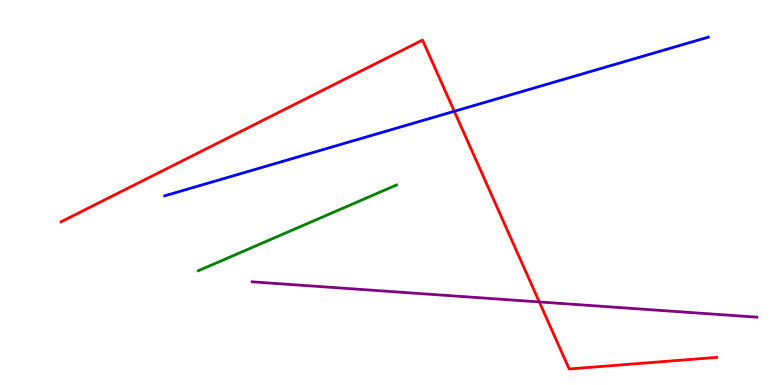[{'lines': ['blue', 'red'], 'intersections': [{'x': 5.86, 'y': 7.11}]}, {'lines': ['green', 'red'], 'intersections': []}, {'lines': ['purple', 'red'], 'intersections': [{'x': 6.96, 'y': 2.16}]}, {'lines': ['blue', 'green'], 'intersections': []}, {'lines': ['blue', 'purple'], 'intersections': []}, {'lines': ['green', 'purple'], 'intersections': []}]